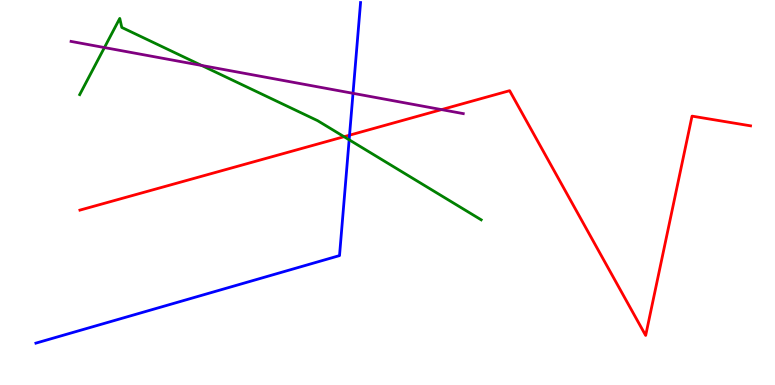[{'lines': ['blue', 'red'], 'intersections': [{'x': 4.51, 'y': 6.49}]}, {'lines': ['green', 'red'], 'intersections': [{'x': 4.44, 'y': 6.45}]}, {'lines': ['purple', 'red'], 'intersections': [{'x': 5.7, 'y': 7.15}]}, {'lines': ['blue', 'green'], 'intersections': [{'x': 4.51, 'y': 6.37}]}, {'lines': ['blue', 'purple'], 'intersections': [{'x': 4.56, 'y': 7.58}]}, {'lines': ['green', 'purple'], 'intersections': [{'x': 1.35, 'y': 8.76}, {'x': 2.6, 'y': 8.3}]}]